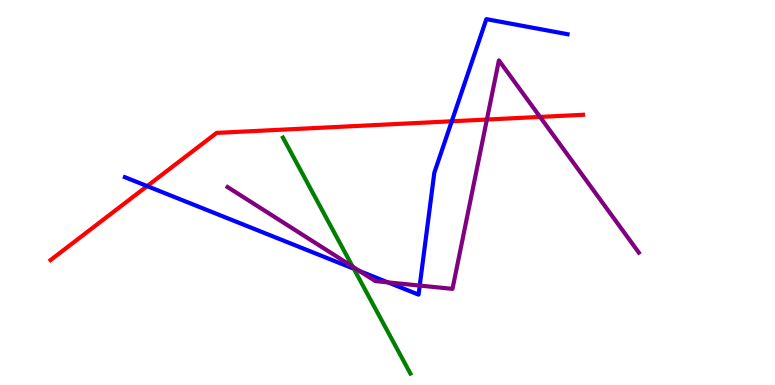[{'lines': ['blue', 'red'], 'intersections': [{'x': 1.9, 'y': 5.17}, {'x': 5.83, 'y': 6.85}]}, {'lines': ['green', 'red'], 'intersections': []}, {'lines': ['purple', 'red'], 'intersections': [{'x': 6.28, 'y': 6.9}, {'x': 6.97, 'y': 6.96}]}, {'lines': ['blue', 'green'], 'intersections': [{'x': 4.56, 'y': 3.02}]}, {'lines': ['blue', 'purple'], 'intersections': [{'x': 4.64, 'y': 2.96}, {'x': 5.01, 'y': 2.67}, {'x': 5.42, 'y': 2.58}]}, {'lines': ['green', 'purple'], 'intersections': [{'x': 4.55, 'y': 3.07}]}]